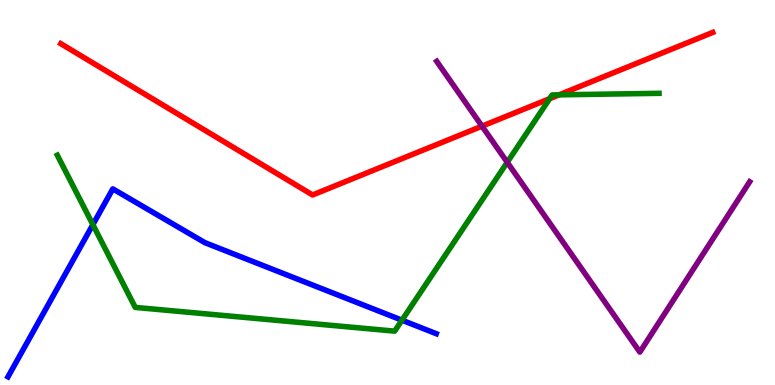[{'lines': ['blue', 'red'], 'intersections': []}, {'lines': ['green', 'red'], 'intersections': [{'x': 7.09, 'y': 7.44}, {'x': 7.21, 'y': 7.54}]}, {'lines': ['purple', 'red'], 'intersections': [{'x': 6.22, 'y': 6.72}]}, {'lines': ['blue', 'green'], 'intersections': [{'x': 1.2, 'y': 4.17}, {'x': 5.19, 'y': 1.68}]}, {'lines': ['blue', 'purple'], 'intersections': []}, {'lines': ['green', 'purple'], 'intersections': [{'x': 6.55, 'y': 5.78}]}]